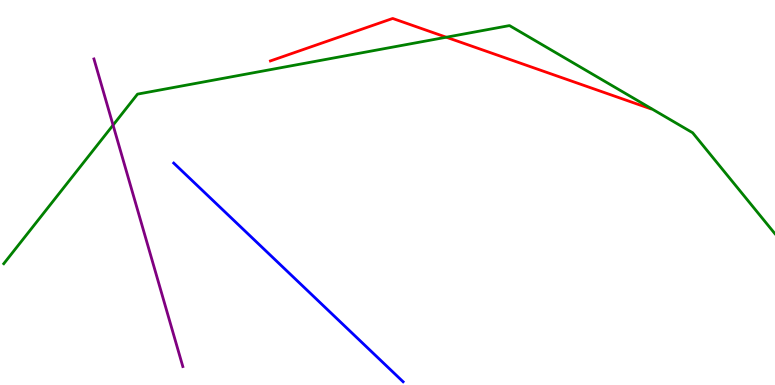[{'lines': ['blue', 'red'], 'intersections': []}, {'lines': ['green', 'red'], 'intersections': [{'x': 5.76, 'y': 9.03}]}, {'lines': ['purple', 'red'], 'intersections': []}, {'lines': ['blue', 'green'], 'intersections': []}, {'lines': ['blue', 'purple'], 'intersections': []}, {'lines': ['green', 'purple'], 'intersections': [{'x': 1.46, 'y': 6.75}]}]